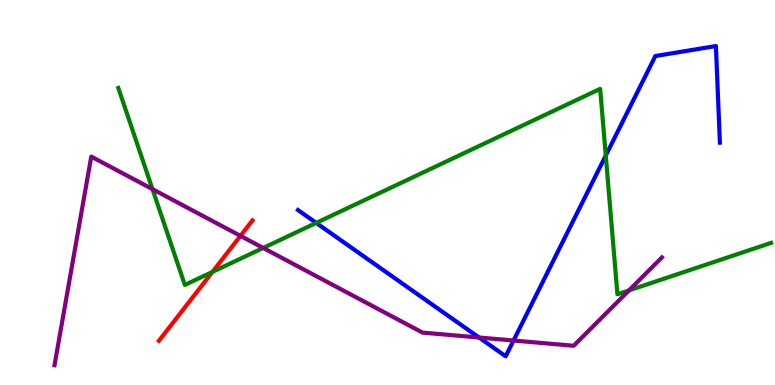[{'lines': ['blue', 'red'], 'intersections': []}, {'lines': ['green', 'red'], 'intersections': [{'x': 2.74, 'y': 2.94}]}, {'lines': ['purple', 'red'], 'intersections': [{'x': 3.1, 'y': 3.87}]}, {'lines': ['blue', 'green'], 'intersections': [{'x': 4.08, 'y': 4.21}, {'x': 7.82, 'y': 5.96}]}, {'lines': ['blue', 'purple'], 'intersections': [{'x': 6.18, 'y': 1.23}, {'x': 6.63, 'y': 1.16}]}, {'lines': ['green', 'purple'], 'intersections': [{'x': 1.97, 'y': 5.09}, {'x': 3.4, 'y': 3.56}, {'x': 8.12, 'y': 2.46}]}]